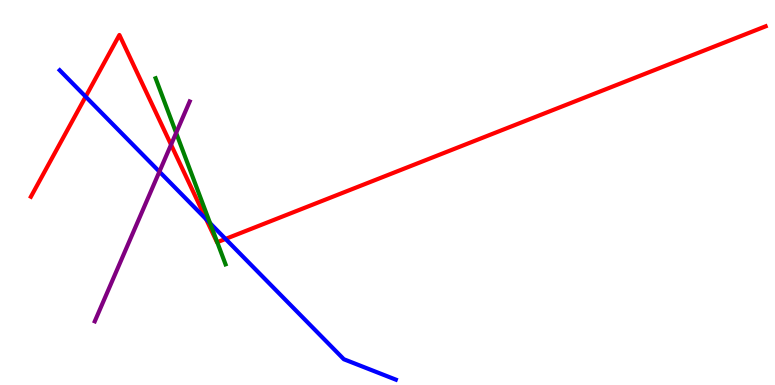[{'lines': ['blue', 'red'], 'intersections': [{'x': 1.11, 'y': 7.49}, {'x': 2.66, 'y': 4.31}, {'x': 2.91, 'y': 3.79}]}, {'lines': ['green', 'red'], 'intersections': [{'x': 2.8, 'y': 3.71}]}, {'lines': ['purple', 'red'], 'intersections': [{'x': 2.21, 'y': 6.24}]}, {'lines': ['blue', 'green'], 'intersections': [{'x': 2.71, 'y': 4.2}]}, {'lines': ['blue', 'purple'], 'intersections': [{'x': 2.06, 'y': 5.54}]}, {'lines': ['green', 'purple'], 'intersections': [{'x': 2.27, 'y': 6.55}]}]